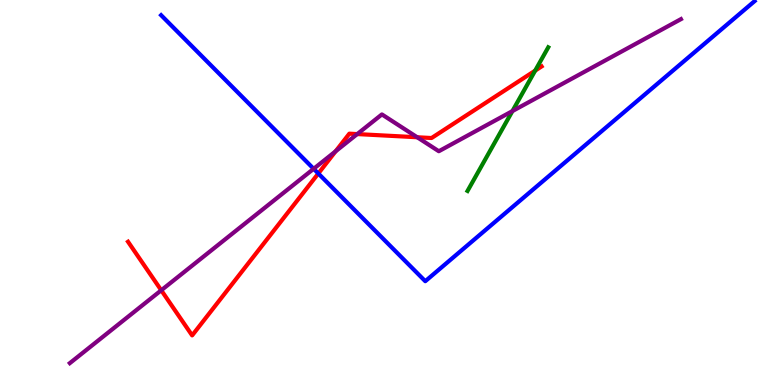[{'lines': ['blue', 'red'], 'intersections': [{'x': 4.11, 'y': 5.49}]}, {'lines': ['green', 'red'], 'intersections': [{'x': 6.91, 'y': 8.17}]}, {'lines': ['purple', 'red'], 'intersections': [{'x': 2.08, 'y': 2.46}, {'x': 4.33, 'y': 6.07}, {'x': 4.61, 'y': 6.52}, {'x': 5.38, 'y': 6.43}]}, {'lines': ['blue', 'green'], 'intersections': []}, {'lines': ['blue', 'purple'], 'intersections': [{'x': 4.05, 'y': 5.62}]}, {'lines': ['green', 'purple'], 'intersections': [{'x': 6.61, 'y': 7.11}]}]